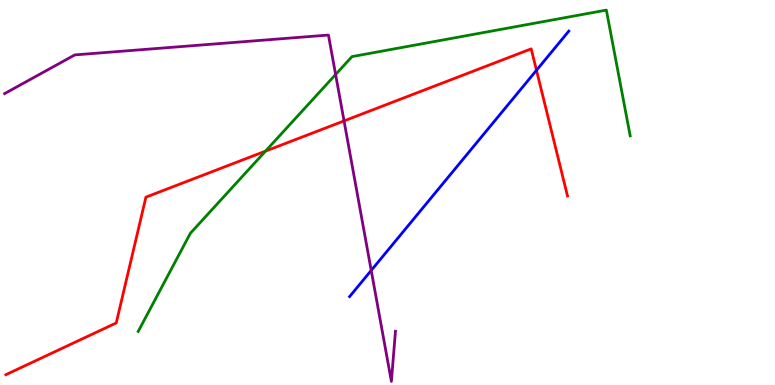[{'lines': ['blue', 'red'], 'intersections': [{'x': 6.92, 'y': 8.17}]}, {'lines': ['green', 'red'], 'intersections': [{'x': 3.43, 'y': 6.07}]}, {'lines': ['purple', 'red'], 'intersections': [{'x': 4.44, 'y': 6.86}]}, {'lines': ['blue', 'green'], 'intersections': []}, {'lines': ['blue', 'purple'], 'intersections': [{'x': 4.79, 'y': 2.98}]}, {'lines': ['green', 'purple'], 'intersections': [{'x': 4.33, 'y': 8.06}]}]